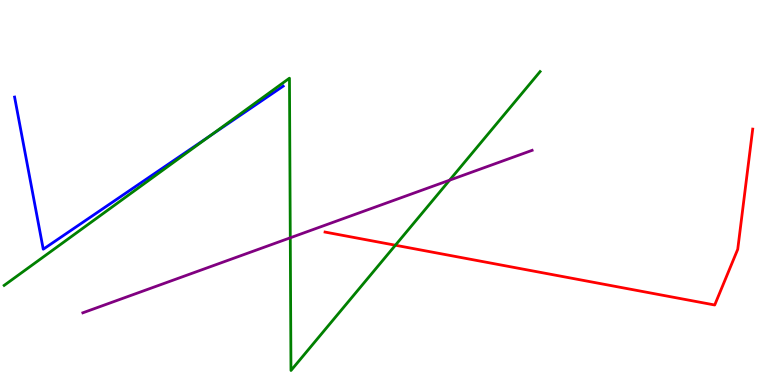[{'lines': ['blue', 'red'], 'intersections': []}, {'lines': ['green', 'red'], 'intersections': [{'x': 5.1, 'y': 3.63}]}, {'lines': ['purple', 'red'], 'intersections': []}, {'lines': ['blue', 'green'], 'intersections': [{'x': 2.71, 'y': 6.48}]}, {'lines': ['blue', 'purple'], 'intersections': []}, {'lines': ['green', 'purple'], 'intersections': [{'x': 3.75, 'y': 3.82}, {'x': 5.8, 'y': 5.32}]}]